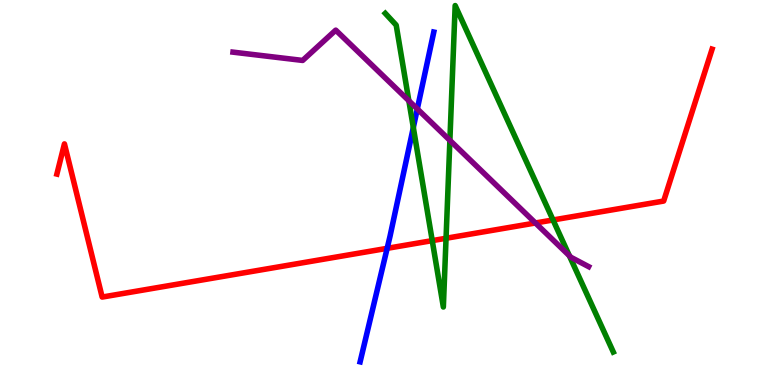[{'lines': ['blue', 'red'], 'intersections': [{'x': 5.0, 'y': 3.55}]}, {'lines': ['green', 'red'], 'intersections': [{'x': 5.58, 'y': 3.75}, {'x': 5.76, 'y': 3.81}, {'x': 7.14, 'y': 4.29}]}, {'lines': ['purple', 'red'], 'intersections': [{'x': 6.91, 'y': 4.21}]}, {'lines': ['blue', 'green'], 'intersections': [{'x': 5.33, 'y': 6.69}]}, {'lines': ['blue', 'purple'], 'intersections': [{'x': 5.38, 'y': 7.17}]}, {'lines': ['green', 'purple'], 'intersections': [{'x': 5.28, 'y': 7.38}, {'x': 5.8, 'y': 6.35}, {'x': 7.35, 'y': 3.36}]}]